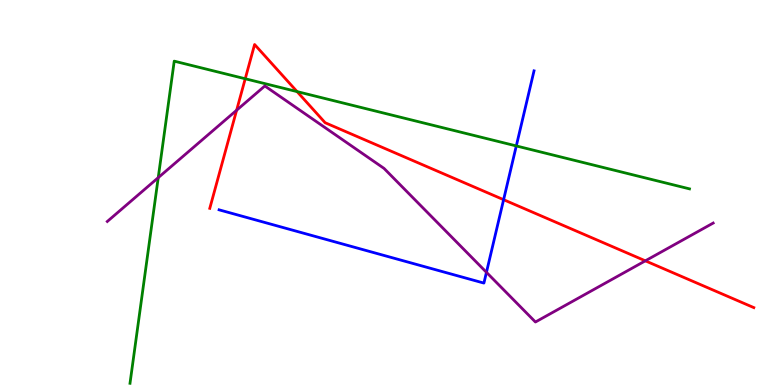[{'lines': ['blue', 'red'], 'intersections': [{'x': 6.5, 'y': 4.81}]}, {'lines': ['green', 'red'], 'intersections': [{'x': 3.16, 'y': 7.95}, {'x': 3.83, 'y': 7.62}]}, {'lines': ['purple', 'red'], 'intersections': [{'x': 3.05, 'y': 7.14}, {'x': 8.33, 'y': 3.23}]}, {'lines': ['blue', 'green'], 'intersections': [{'x': 6.66, 'y': 6.21}]}, {'lines': ['blue', 'purple'], 'intersections': [{'x': 6.28, 'y': 2.93}]}, {'lines': ['green', 'purple'], 'intersections': [{'x': 2.04, 'y': 5.39}]}]